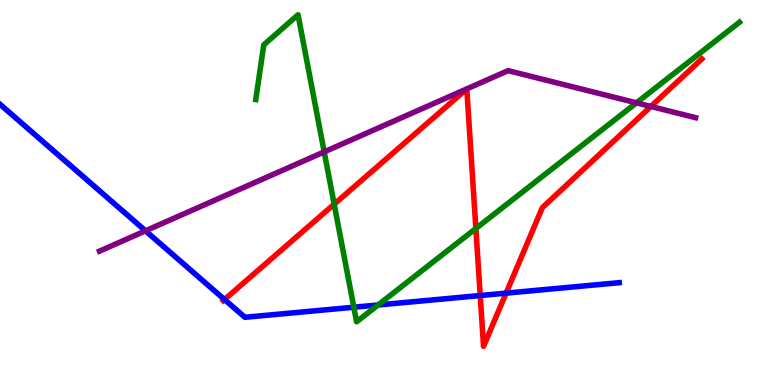[{'lines': ['blue', 'red'], 'intersections': [{'x': 2.9, 'y': 2.22}, {'x': 6.2, 'y': 2.32}, {'x': 6.53, 'y': 2.39}]}, {'lines': ['green', 'red'], 'intersections': [{'x': 4.31, 'y': 4.7}, {'x': 6.14, 'y': 4.07}]}, {'lines': ['purple', 'red'], 'intersections': [{'x': 8.4, 'y': 7.23}]}, {'lines': ['blue', 'green'], 'intersections': [{'x': 4.57, 'y': 2.02}, {'x': 4.88, 'y': 2.08}]}, {'lines': ['blue', 'purple'], 'intersections': [{'x': 1.88, 'y': 4.0}]}, {'lines': ['green', 'purple'], 'intersections': [{'x': 4.18, 'y': 6.05}, {'x': 8.21, 'y': 7.33}]}]